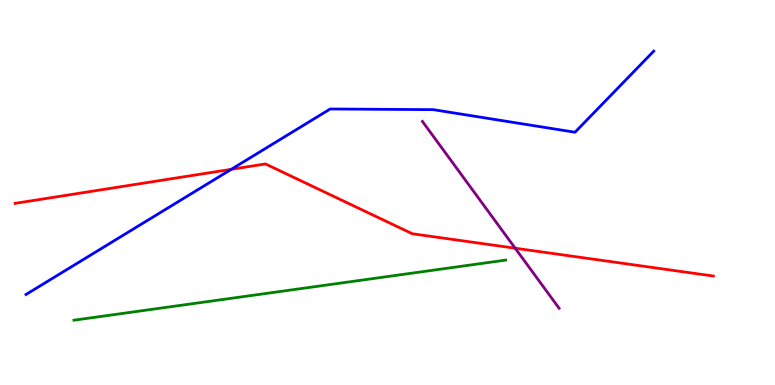[{'lines': ['blue', 'red'], 'intersections': [{'x': 2.98, 'y': 5.6}]}, {'lines': ['green', 'red'], 'intersections': []}, {'lines': ['purple', 'red'], 'intersections': [{'x': 6.65, 'y': 3.55}]}, {'lines': ['blue', 'green'], 'intersections': []}, {'lines': ['blue', 'purple'], 'intersections': []}, {'lines': ['green', 'purple'], 'intersections': []}]